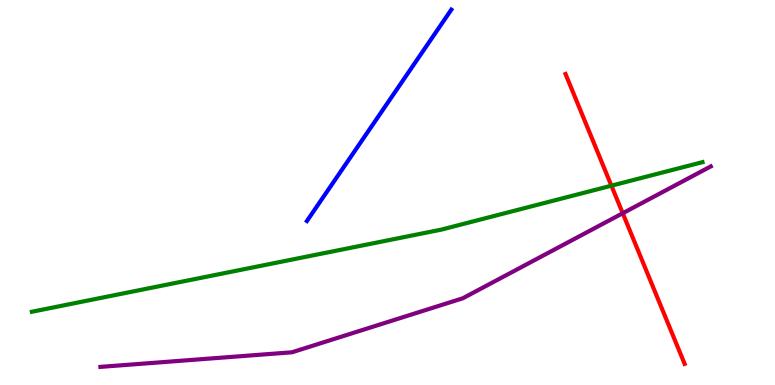[{'lines': ['blue', 'red'], 'intersections': []}, {'lines': ['green', 'red'], 'intersections': [{'x': 7.89, 'y': 5.18}]}, {'lines': ['purple', 'red'], 'intersections': [{'x': 8.04, 'y': 4.46}]}, {'lines': ['blue', 'green'], 'intersections': []}, {'lines': ['blue', 'purple'], 'intersections': []}, {'lines': ['green', 'purple'], 'intersections': []}]